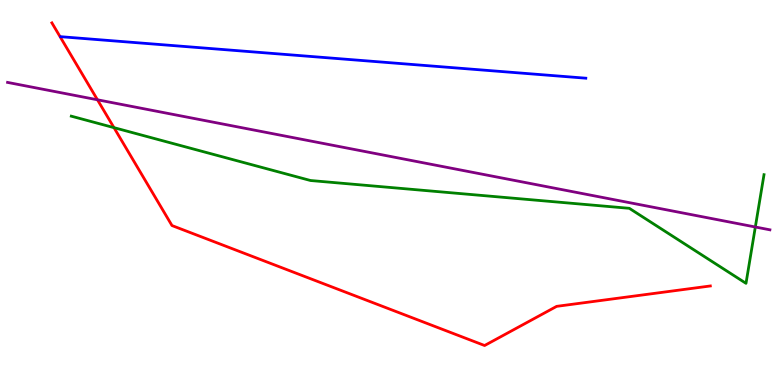[{'lines': ['blue', 'red'], 'intersections': []}, {'lines': ['green', 'red'], 'intersections': [{'x': 1.47, 'y': 6.68}]}, {'lines': ['purple', 'red'], 'intersections': [{'x': 1.26, 'y': 7.41}]}, {'lines': ['blue', 'green'], 'intersections': []}, {'lines': ['blue', 'purple'], 'intersections': []}, {'lines': ['green', 'purple'], 'intersections': [{'x': 9.75, 'y': 4.1}]}]